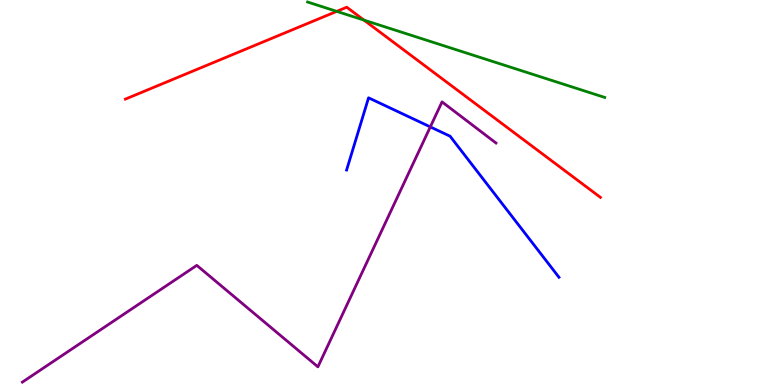[{'lines': ['blue', 'red'], 'intersections': []}, {'lines': ['green', 'red'], 'intersections': [{'x': 4.35, 'y': 9.7}, {'x': 4.7, 'y': 9.48}]}, {'lines': ['purple', 'red'], 'intersections': []}, {'lines': ['blue', 'green'], 'intersections': []}, {'lines': ['blue', 'purple'], 'intersections': [{'x': 5.55, 'y': 6.7}]}, {'lines': ['green', 'purple'], 'intersections': []}]